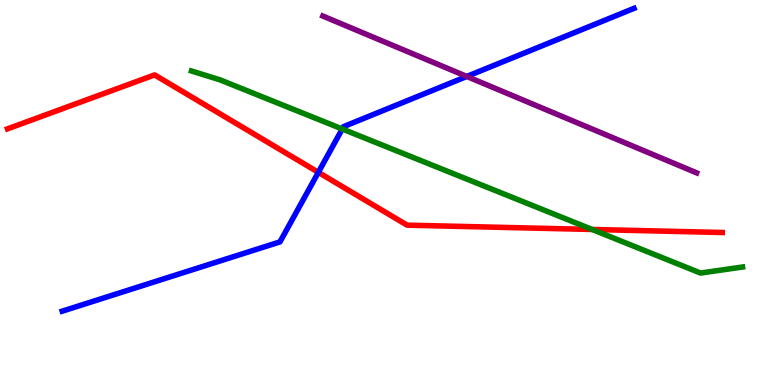[{'lines': ['blue', 'red'], 'intersections': [{'x': 4.11, 'y': 5.52}]}, {'lines': ['green', 'red'], 'intersections': [{'x': 7.64, 'y': 4.04}]}, {'lines': ['purple', 'red'], 'intersections': []}, {'lines': ['blue', 'green'], 'intersections': [{'x': 4.42, 'y': 6.65}]}, {'lines': ['blue', 'purple'], 'intersections': [{'x': 6.02, 'y': 8.01}]}, {'lines': ['green', 'purple'], 'intersections': []}]